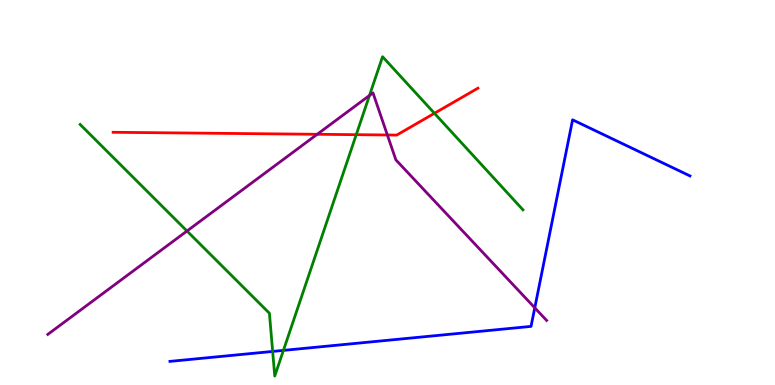[{'lines': ['blue', 'red'], 'intersections': []}, {'lines': ['green', 'red'], 'intersections': [{'x': 4.6, 'y': 6.5}, {'x': 5.61, 'y': 7.06}]}, {'lines': ['purple', 'red'], 'intersections': [{'x': 4.09, 'y': 6.51}, {'x': 5.0, 'y': 6.49}]}, {'lines': ['blue', 'green'], 'intersections': [{'x': 3.52, 'y': 0.872}, {'x': 3.66, 'y': 0.899}]}, {'lines': ['blue', 'purple'], 'intersections': [{'x': 6.9, 'y': 2.0}]}, {'lines': ['green', 'purple'], 'intersections': [{'x': 2.41, 'y': 4.0}, {'x': 4.77, 'y': 7.52}]}]